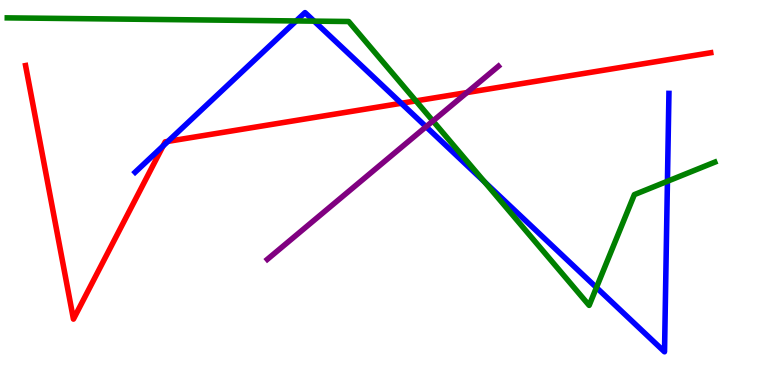[{'lines': ['blue', 'red'], 'intersections': [{'x': 2.1, 'y': 6.21}, {'x': 2.17, 'y': 6.33}, {'x': 5.18, 'y': 7.32}]}, {'lines': ['green', 'red'], 'intersections': [{'x': 5.37, 'y': 7.38}]}, {'lines': ['purple', 'red'], 'intersections': [{'x': 6.03, 'y': 7.6}]}, {'lines': ['blue', 'green'], 'intersections': [{'x': 3.82, 'y': 9.46}, {'x': 4.05, 'y': 9.45}, {'x': 6.25, 'y': 5.27}, {'x': 7.7, 'y': 2.53}, {'x': 8.61, 'y': 5.29}]}, {'lines': ['blue', 'purple'], 'intersections': [{'x': 5.5, 'y': 6.71}]}, {'lines': ['green', 'purple'], 'intersections': [{'x': 5.59, 'y': 6.86}]}]